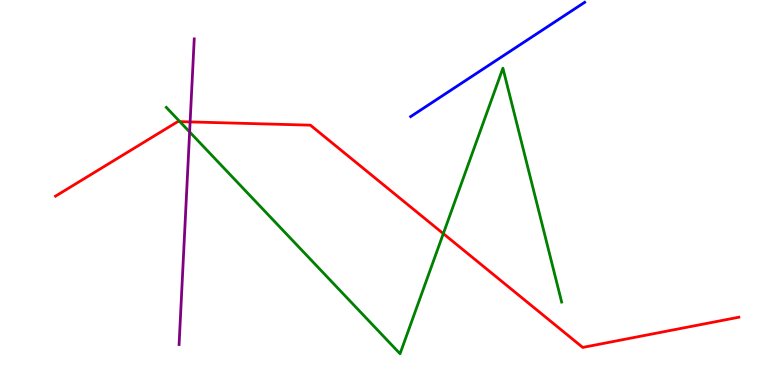[{'lines': ['blue', 'red'], 'intersections': []}, {'lines': ['green', 'red'], 'intersections': [{'x': 2.32, 'y': 6.84}, {'x': 5.72, 'y': 3.93}]}, {'lines': ['purple', 'red'], 'intersections': [{'x': 2.45, 'y': 6.83}]}, {'lines': ['blue', 'green'], 'intersections': []}, {'lines': ['blue', 'purple'], 'intersections': []}, {'lines': ['green', 'purple'], 'intersections': [{'x': 2.45, 'y': 6.57}]}]